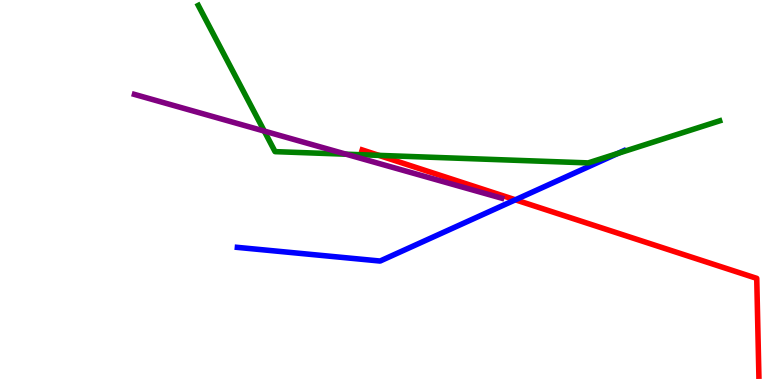[{'lines': ['blue', 'red'], 'intersections': [{'x': 6.65, 'y': 4.81}]}, {'lines': ['green', 'red'], 'intersections': [{'x': 4.89, 'y': 5.96}]}, {'lines': ['purple', 'red'], 'intersections': []}, {'lines': ['blue', 'green'], 'intersections': [{'x': 7.97, 'y': 6.02}]}, {'lines': ['blue', 'purple'], 'intersections': []}, {'lines': ['green', 'purple'], 'intersections': [{'x': 3.41, 'y': 6.6}, {'x': 4.47, 'y': 5.99}]}]